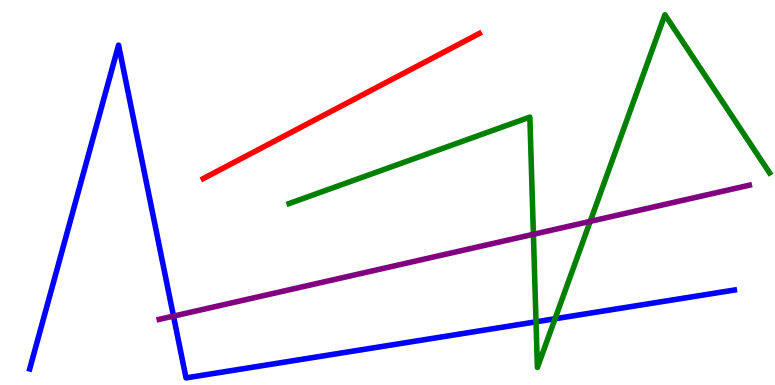[{'lines': ['blue', 'red'], 'intersections': []}, {'lines': ['green', 'red'], 'intersections': []}, {'lines': ['purple', 'red'], 'intersections': []}, {'lines': ['blue', 'green'], 'intersections': [{'x': 6.92, 'y': 1.64}, {'x': 7.16, 'y': 1.72}]}, {'lines': ['blue', 'purple'], 'intersections': [{'x': 2.24, 'y': 1.79}]}, {'lines': ['green', 'purple'], 'intersections': [{'x': 6.88, 'y': 3.91}, {'x': 7.62, 'y': 4.25}]}]